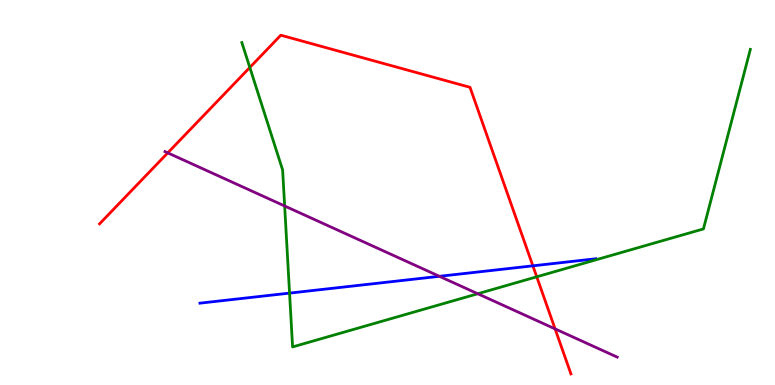[{'lines': ['blue', 'red'], 'intersections': [{'x': 6.88, 'y': 3.1}]}, {'lines': ['green', 'red'], 'intersections': [{'x': 3.22, 'y': 8.25}, {'x': 6.93, 'y': 2.81}]}, {'lines': ['purple', 'red'], 'intersections': [{'x': 2.16, 'y': 6.03}, {'x': 7.16, 'y': 1.46}]}, {'lines': ['blue', 'green'], 'intersections': [{'x': 3.74, 'y': 2.39}]}, {'lines': ['blue', 'purple'], 'intersections': [{'x': 5.67, 'y': 2.82}]}, {'lines': ['green', 'purple'], 'intersections': [{'x': 3.67, 'y': 4.65}, {'x': 6.16, 'y': 2.37}]}]